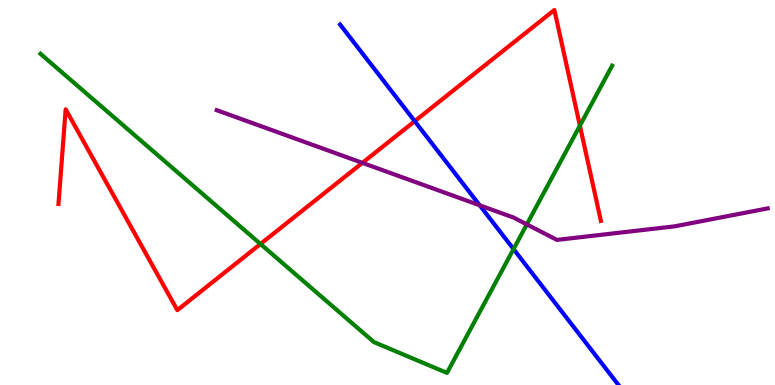[{'lines': ['blue', 'red'], 'intersections': [{'x': 5.35, 'y': 6.85}]}, {'lines': ['green', 'red'], 'intersections': [{'x': 3.36, 'y': 3.66}, {'x': 7.48, 'y': 6.74}]}, {'lines': ['purple', 'red'], 'intersections': [{'x': 4.68, 'y': 5.77}]}, {'lines': ['blue', 'green'], 'intersections': [{'x': 6.63, 'y': 3.53}]}, {'lines': ['blue', 'purple'], 'intersections': [{'x': 6.19, 'y': 4.67}]}, {'lines': ['green', 'purple'], 'intersections': [{'x': 6.8, 'y': 4.17}]}]